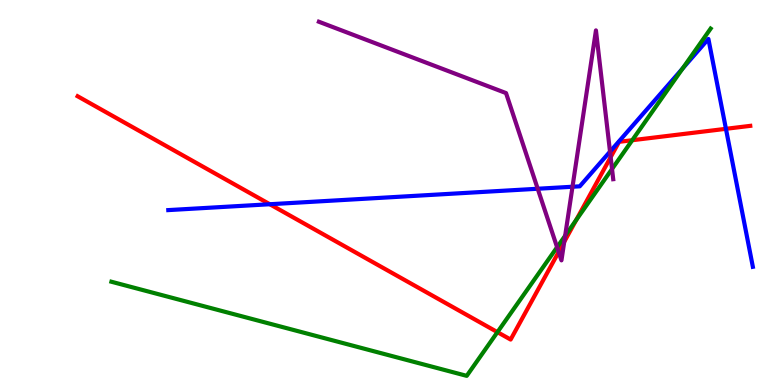[{'lines': ['blue', 'red'], 'intersections': [{'x': 3.48, 'y': 4.7}, {'x': 9.37, 'y': 6.65}]}, {'lines': ['green', 'red'], 'intersections': [{'x': 6.42, 'y': 1.37}, {'x': 7.43, 'y': 4.29}, {'x': 8.16, 'y': 6.36}]}, {'lines': ['purple', 'red'], 'intersections': [{'x': 7.21, 'y': 3.46}, {'x': 7.28, 'y': 3.72}, {'x': 7.88, 'y': 5.92}]}, {'lines': ['blue', 'green'], 'intersections': [{'x': 8.81, 'y': 8.22}]}, {'lines': ['blue', 'purple'], 'intersections': [{'x': 6.94, 'y': 5.1}, {'x': 7.39, 'y': 5.15}, {'x': 7.87, 'y': 6.06}]}, {'lines': ['green', 'purple'], 'intersections': [{'x': 7.19, 'y': 3.58}, {'x': 7.29, 'y': 3.88}, {'x': 7.9, 'y': 5.61}]}]